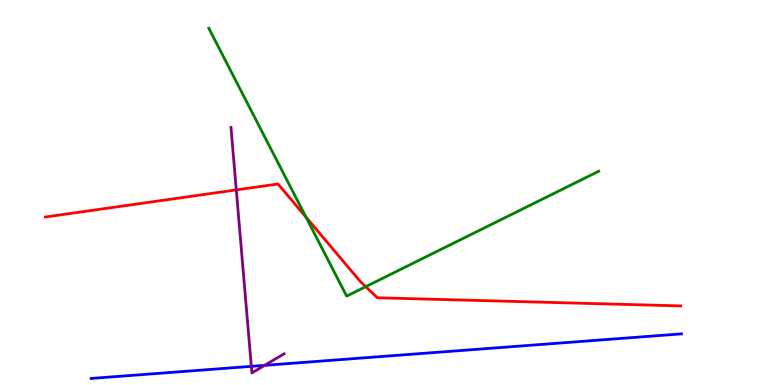[{'lines': ['blue', 'red'], 'intersections': []}, {'lines': ['green', 'red'], 'intersections': [{'x': 3.95, 'y': 4.36}, {'x': 4.72, 'y': 2.55}]}, {'lines': ['purple', 'red'], 'intersections': [{'x': 3.05, 'y': 5.07}]}, {'lines': ['blue', 'green'], 'intersections': []}, {'lines': ['blue', 'purple'], 'intersections': [{'x': 3.24, 'y': 0.484}, {'x': 3.41, 'y': 0.511}]}, {'lines': ['green', 'purple'], 'intersections': []}]